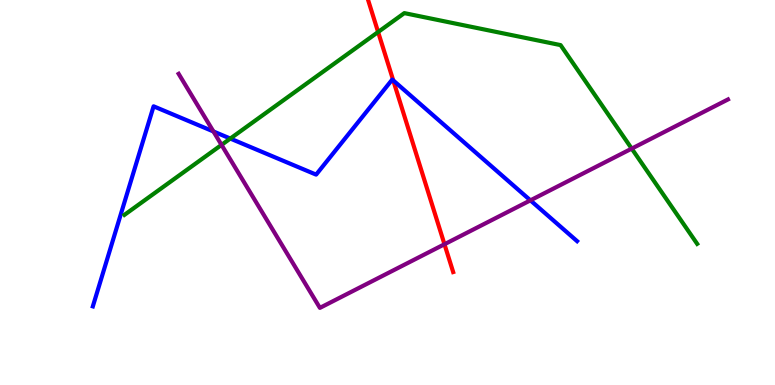[{'lines': ['blue', 'red'], 'intersections': [{'x': 5.07, 'y': 7.91}]}, {'lines': ['green', 'red'], 'intersections': [{'x': 4.88, 'y': 9.17}]}, {'lines': ['purple', 'red'], 'intersections': [{'x': 5.74, 'y': 3.66}]}, {'lines': ['blue', 'green'], 'intersections': [{'x': 2.97, 'y': 6.4}]}, {'lines': ['blue', 'purple'], 'intersections': [{'x': 2.75, 'y': 6.59}, {'x': 6.84, 'y': 4.8}]}, {'lines': ['green', 'purple'], 'intersections': [{'x': 2.86, 'y': 6.24}, {'x': 8.15, 'y': 6.14}]}]